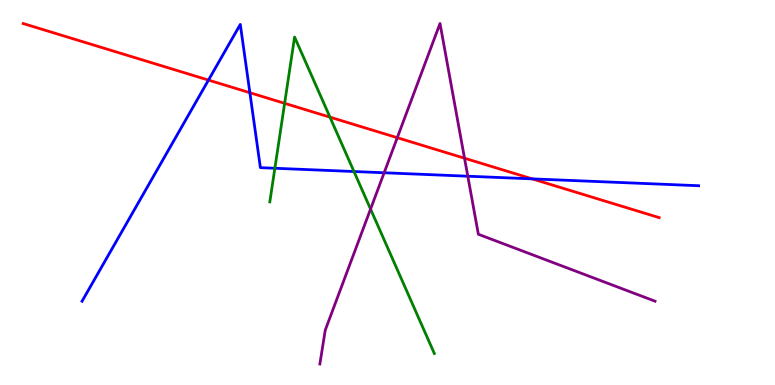[{'lines': ['blue', 'red'], 'intersections': [{'x': 2.69, 'y': 7.92}, {'x': 3.22, 'y': 7.59}, {'x': 6.87, 'y': 5.35}]}, {'lines': ['green', 'red'], 'intersections': [{'x': 3.67, 'y': 7.32}, {'x': 4.26, 'y': 6.96}]}, {'lines': ['purple', 'red'], 'intersections': [{'x': 5.13, 'y': 6.42}, {'x': 5.99, 'y': 5.89}]}, {'lines': ['blue', 'green'], 'intersections': [{'x': 3.55, 'y': 5.63}, {'x': 4.57, 'y': 5.54}]}, {'lines': ['blue', 'purple'], 'intersections': [{'x': 4.96, 'y': 5.51}, {'x': 6.04, 'y': 5.42}]}, {'lines': ['green', 'purple'], 'intersections': [{'x': 4.78, 'y': 4.57}]}]